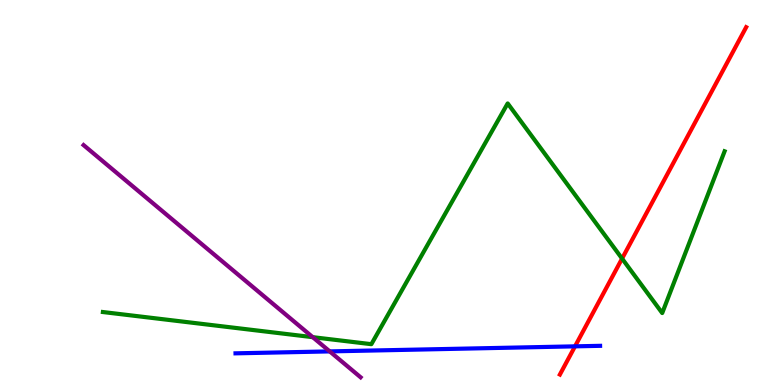[{'lines': ['blue', 'red'], 'intersections': [{'x': 7.42, 'y': 1.0}]}, {'lines': ['green', 'red'], 'intersections': [{'x': 8.03, 'y': 3.28}]}, {'lines': ['purple', 'red'], 'intersections': []}, {'lines': ['blue', 'green'], 'intersections': []}, {'lines': ['blue', 'purple'], 'intersections': [{'x': 4.25, 'y': 0.873}]}, {'lines': ['green', 'purple'], 'intersections': [{'x': 4.04, 'y': 1.24}]}]